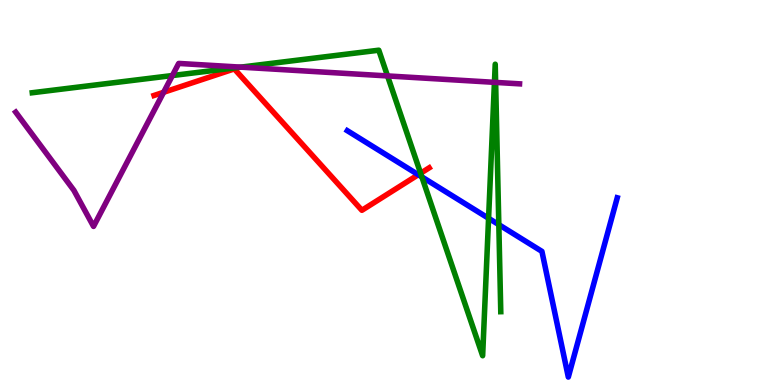[{'lines': ['blue', 'red'], 'intersections': [{'x': 5.4, 'y': 5.46}]}, {'lines': ['green', 'red'], 'intersections': [{'x': 5.43, 'y': 5.5}]}, {'lines': ['purple', 'red'], 'intersections': [{'x': 2.11, 'y': 7.6}]}, {'lines': ['blue', 'green'], 'intersections': [{'x': 5.44, 'y': 5.4}, {'x': 6.3, 'y': 4.33}, {'x': 6.44, 'y': 4.16}]}, {'lines': ['blue', 'purple'], 'intersections': []}, {'lines': ['green', 'purple'], 'intersections': [{'x': 2.22, 'y': 8.04}, {'x': 3.11, 'y': 8.26}, {'x': 5.0, 'y': 8.03}, {'x': 6.38, 'y': 7.86}, {'x': 6.4, 'y': 7.86}]}]